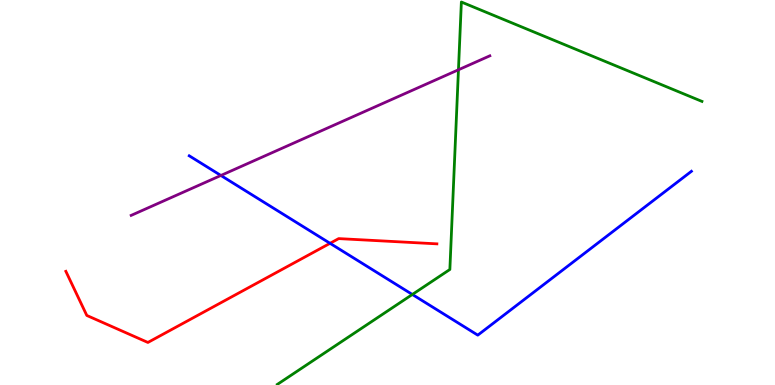[{'lines': ['blue', 'red'], 'intersections': [{'x': 4.26, 'y': 3.68}]}, {'lines': ['green', 'red'], 'intersections': []}, {'lines': ['purple', 'red'], 'intersections': []}, {'lines': ['blue', 'green'], 'intersections': [{'x': 5.32, 'y': 2.35}]}, {'lines': ['blue', 'purple'], 'intersections': [{'x': 2.85, 'y': 5.44}]}, {'lines': ['green', 'purple'], 'intersections': [{'x': 5.92, 'y': 8.19}]}]